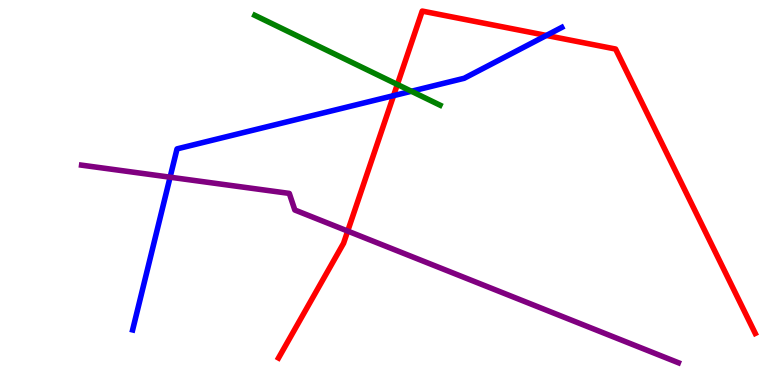[{'lines': ['blue', 'red'], 'intersections': [{'x': 5.08, 'y': 7.52}, {'x': 7.05, 'y': 9.08}]}, {'lines': ['green', 'red'], 'intersections': [{'x': 5.13, 'y': 7.81}]}, {'lines': ['purple', 'red'], 'intersections': [{'x': 4.49, 'y': 4.0}]}, {'lines': ['blue', 'green'], 'intersections': [{'x': 5.31, 'y': 7.63}]}, {'lines': ['blue', 'purple'], 'intersections': [{'x': 2.19, 'y': 5.4}]}, {'lines': ['green', 'purple'], 'intersections': []}]